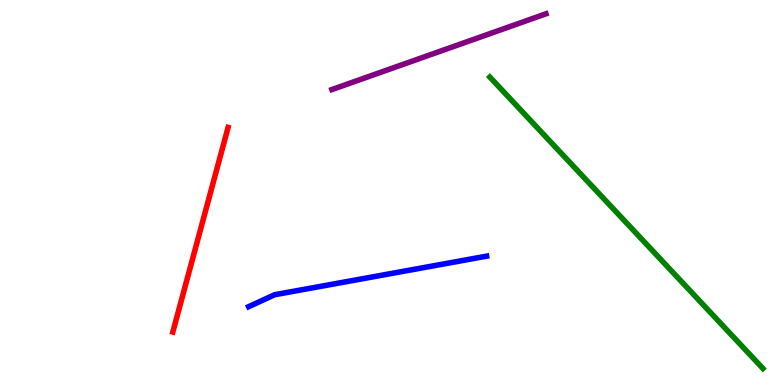[{'lines': ['blue', 'red'], 'intersections': []}, {'lines': ['green', 'red'], 'intersections': []}, {'lines': ['purple', 'red'], 'intersections': []}, {'lines': ['blue', 'green'], 'intersections': []}, {'lines': ['blue', 'purple'], 'intersections': []}, {'lines': ['green', 'purple'], 'intersections': []}]